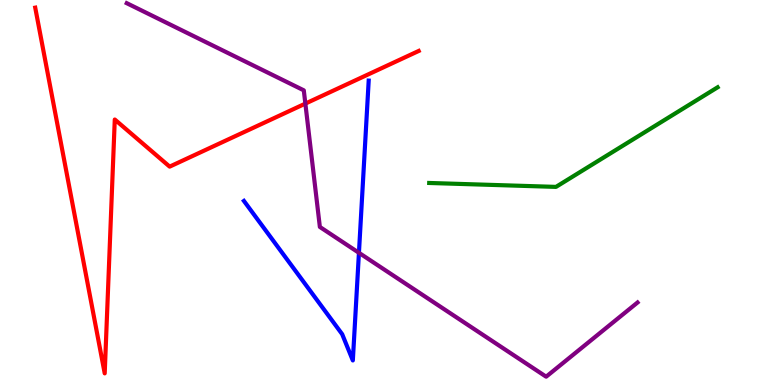[{'lines': ['blue', 'red'], 'intersections': []}, {'lines': ['green', 'red'], 'intersections': []}, {'lines': ['purple', 'red'], 'intersections': [{'x': 3.94, 'y': 7.31}]}, {'lines': ['blue', 'green'], 'intersections': []}, {'lines': ['blue', 'purple'], 'intersections': [{'x': 4.63, 'y': 3.43}]}, {'lines': ['green', 'purple'], 'intersections': []}]